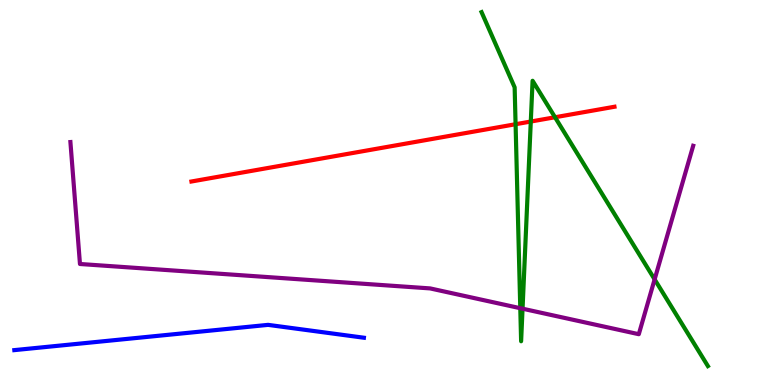[{'lines': ['blue', 'red'], 'intersections': []}, {'lines': ['green', 'red'], 'intersections': [{'x': 6.65, 'y': 6.77}, {'x': 6.85, 'y': 6.84}, {'x': 7.16, 'y': 6.95}]}, {'lines': ['purple', 'red'], 'intersections': []}, {'lines': ['blue', 'green'], 'intersections': []}, {'lines': ['blue', 'purple'], 'intersections': []}, {'lines': ['green', 'purple'], 'intersections': [{'x': 6.71, 'y': 1.99}, {'x': 6.74, 'y': 1.98}, {'x': 8.45, 'y': 2.74}]}]